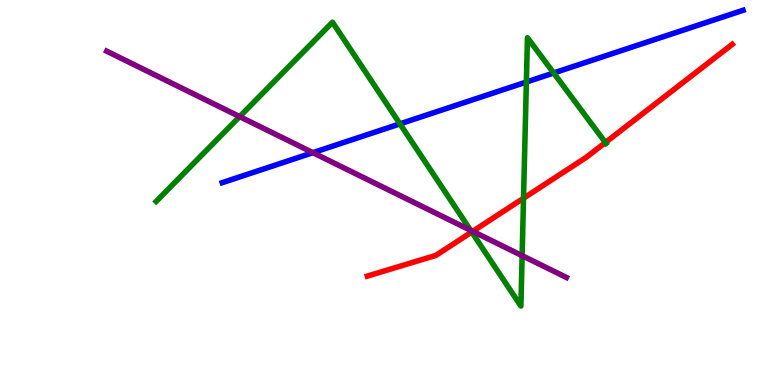[{'lines': ['blue', 'red'], 'intersections': []}, {'lines': ['green', 'red'], 'intersections': [{'x': 6.09, 'y': 3.97}, {'x': 6.76, 'y': 4.85}, {'x': 7.81, 'y': 6.3}]}, {'lines': ['purple', 'red'], 'intersections': [{'x': 6.1, 'y': 3.99}]}, {'lines': ['blue', 'green'], 'intersections': [{'x': 5.16, 'y': 6.78}, {'x': 6.79, 'y': 7.87}, {'x': 7.14, 'y': 8.1}]}, {'lines': ['blue', 'purple'], 'intersections': [{'x': 4.04, 'y': 6.03}]}, {'lines': ['green', 'purple'], 'intersections': [{'x': 3.09, 'y': 6.97}, {'x': 6.07, 'y': 4.02}, {'x': 6.74, 'y': 3.36}]}]